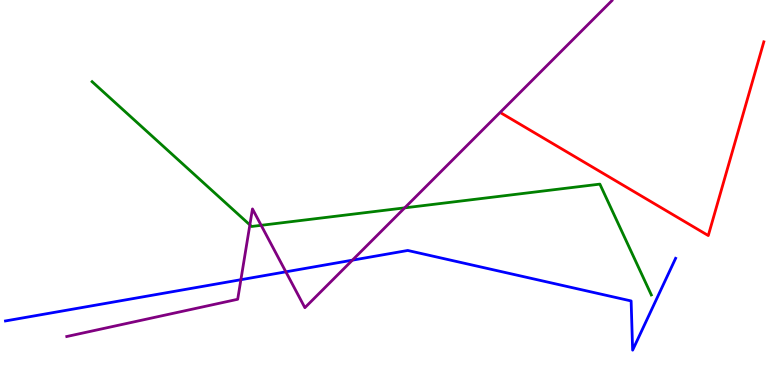[{'lines': ['blue', 'red'], 'intersections': []}, {'lines': ['green', 'red'], 'intersections': []}, {'lines': ['purple', 'red'], 'intersections': []}, {'lines': ['blue', 'green'], 'intersections': []}, {'lines': ['blue', 'purple'], 'intersections': [{'x': 3.11, 'y': 2.73}, {'x': 3.69, 'y': 2.94}, {'x': 4.55, 'y': 3.24}]}, {'lines': ['green', 'purple'], 'intersections': [{'x': 3.22, 'y': 4.16}, {'x': 3.37, 'y': 4.15}, {'x': 5.22, 'y': 4.6}]}]